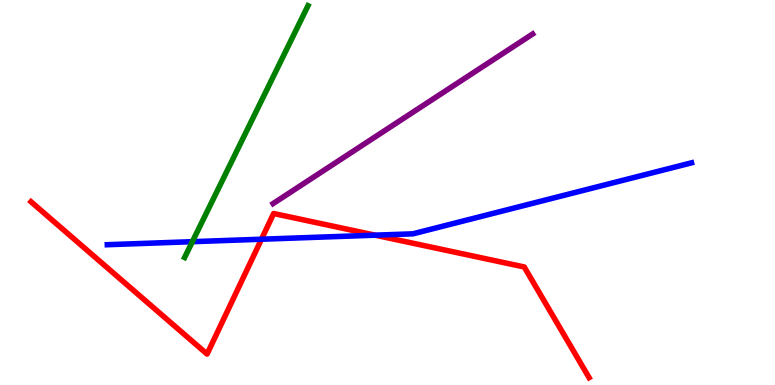[{'lines': ['blue', 'red'], 'intersections': [{'x': 3.37, 'y': 3.79}, {'x': 4.84, 'y': 3.89}]}, {'lines': ['green', 'red'], 'intersections': []}, {'lines': ['purple', 'red'], 'intersections': []}, {'lines': ['blue', 'green'], 'intersections': [{'x': 2.48, 'y': 3.72}]}, {'lines': ['blue', 'purple'], 'intersections': []}, {'lines': ['green', 'purple'], 'intersections': []}]